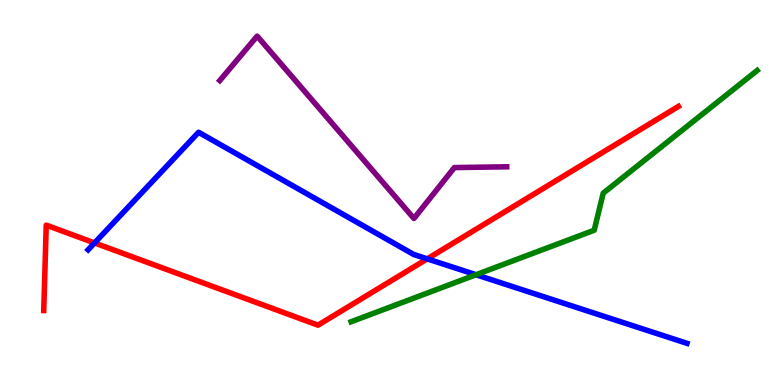[{'lines': ['blue', 'red'], 'intersections': [{'x': 1.22, 'y': 3.69}, {'x': 5.51, 'y': 3.28}]}, {'lines': ['green', 'red'], 'intersections': []}, {'lines': ['purple', 'red'], 'intersections': []}, {'lines': ['blue', 'green'], 'intersections': [{'x': 6.14, 'y': 2.86}]}, {'lines': ['blue', 'purple'], 'intersections': []}, {'lines': ['green', 'purple'], 'intersections': []}]